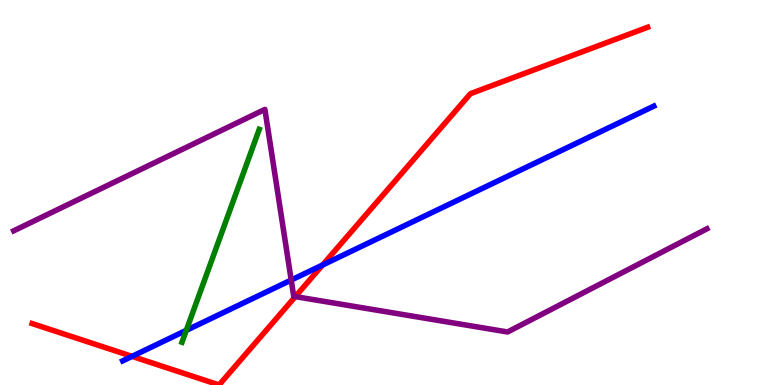[{'lines': ['blue', 'red'], 'intersections': [{'x': 1.7, 'y': 0.744}, {'x': 4.16, 'y': 3.12}]}, {'lines': ['green', 'red'], 'intersections': []}, {'lines': ['purple', 'red'], 'intersections': [{'x': 3.81, 'y': 2.3}]}, {'lines': ['blue', 'green'], 'intersections': [{'x': 2.4, 'y': 1.42}]}, {'lines': ['blue', 'purple'], 'intersections': [{'x': 3.76, 'y': 2.73}]}, {'lines': ['green', 'purple'], 'intersections': []}]